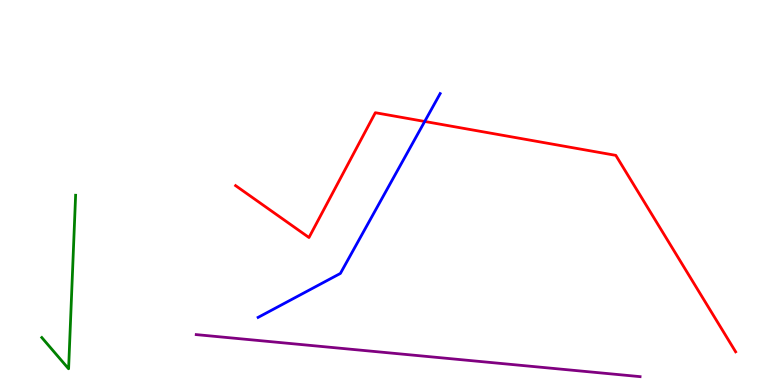[{'lines': ['blue', 'red'], 'intersections': [{'x': 5.48, 'y': 6.85}]}, {'lines': ['green', 'red'], 'intersections': []}, {'lines': ['purple', 'red'], 'intersections': []}, {'lines': ['blue', 'green'], 'intersections': []}, {'lines': ['blue', 'purple'], 'intersections': []}, {'lines': ['green', 'purple'], 'intersections': []}]